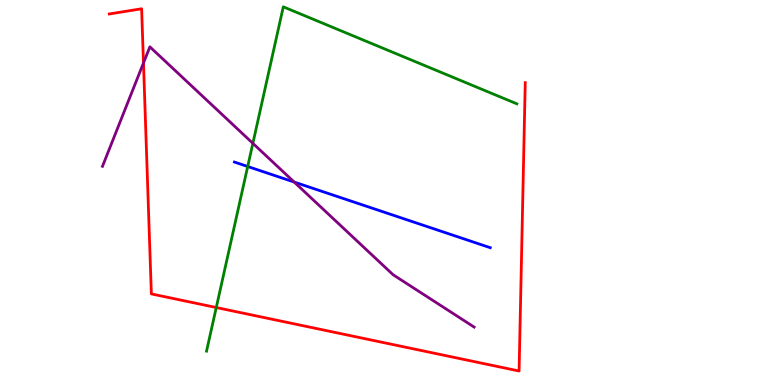[{'lines': ['blue', 'red'], 'intersections': []}, {'lines': ['green', 'red'], 'intersections': [{'x': 2.79, 'y': 2.01}]}, {'lines': ['purple', 'red'], 'intersections': [{'x': 1.85, 'y': 8.36}]}, {'lines': ['blue', 'green'], 'intersections': [{'x': 3.2, 'y': 5.68}]}, {'lines': ['blue', 'purple'], 'intersections': [{'x': 3.8, 'y': 5.27}]}, {'lines': ['green', 'purple'], 'intersections': [{'x': 3.26, 'y': 6.28}]}]